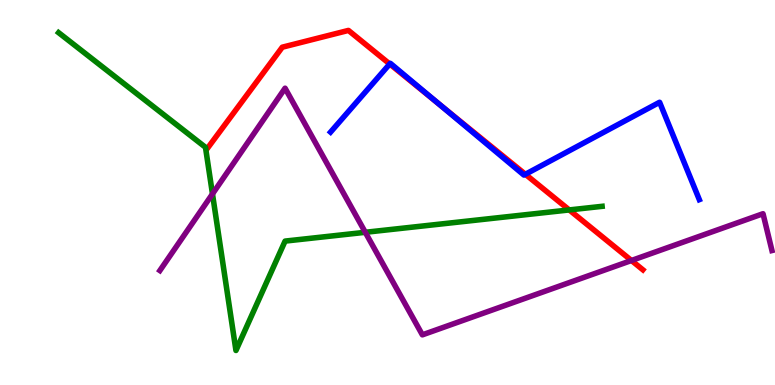[{'lines': ['blue', 'red'], 'intersections': [{'x': 5.03, 'y': 8.34}, {'x': 5.67, 'y': 7.29}, {'x': 6.78, 'y': 5.47}]}, {'lines': ['green', 'red'], 'intersections': [{'x': 7.35, 'y': 4.55}]}, {'lines': ['purple', 'red'], 'intersections': [{'x': 8.15, 'y': 3.23}]}, {'lines': ['blue', 'green'], 'intersections': []}, {'lines': ['blue', 'purple'], 'intersections': []}, {'lines': ['green', 'purple'], 'intersections': [{'x': 2.74, 'y': 4.96}, {'x': 4.71, 'y': 3.97}]}]